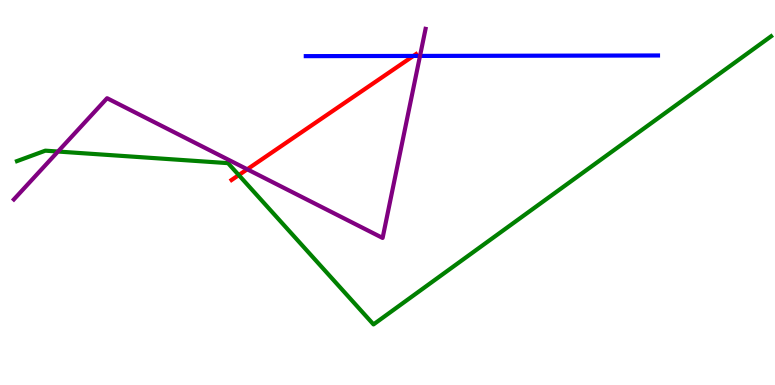[{'lines': ['blue', 'red'], 'intersections': [{'x': 5.33, 'y': 8.55}]}, {'lines': ['green', 'red'], 'intersections': [{'x': 3.08, 'y': 5.45}]}, {'lines': ['purple', 'red'], 'intersections': [{'x': 3.19, 'y': 5.6}]}, {'lines': ['blue', 'green'], 'intersections': []}, {'lines': ['blue', 'purple'], 'intersections': [{'x': 5.42, 'y': 8.55}]}, {'lines': ['green', 'purple'], 'intersections': [{'x': 0.748, 'y': 6.06}]}]